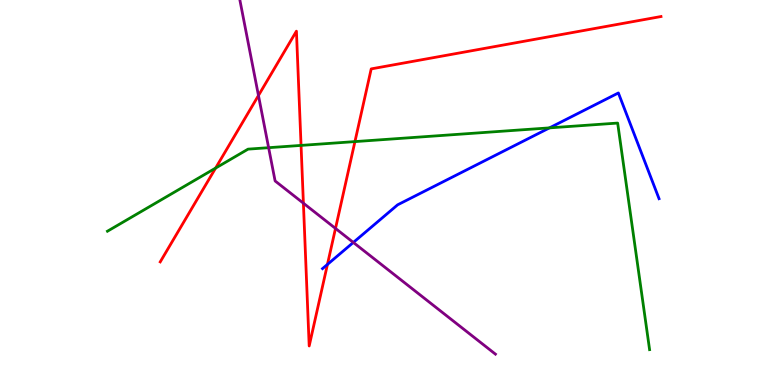[{'lines': ['blue', 'red'], 'intersections': [{'x': 4.23, 'y': 3.13}]}, {'lines': ['green', 'red'], 'intersections': [{'x': 2.78, 'y': 5.63}, {'x': 3.88, 'y': 6.22}, {'x': 4.58, 'y': 6.32}]}, {'lines': ['purple', 'red'], 'intersections': [{'x': 3.33, 'y': 7.52}, {'x': 3.91, 'y': 4.72}, {'x': 4.33, 'y': 4.07}]}, {'lines': ['blue', 'green'], 'intersections': [{'x': 7.09, 'y': 6.68}]}, {'lines': ['blue', 'purple'], 'intersections': [{'x': 4.56, 'y': 3.7}]}, {'lines': ['green', 'purple'], 'intersections': [{'x': 3.47, 'y': 6.16}]}]